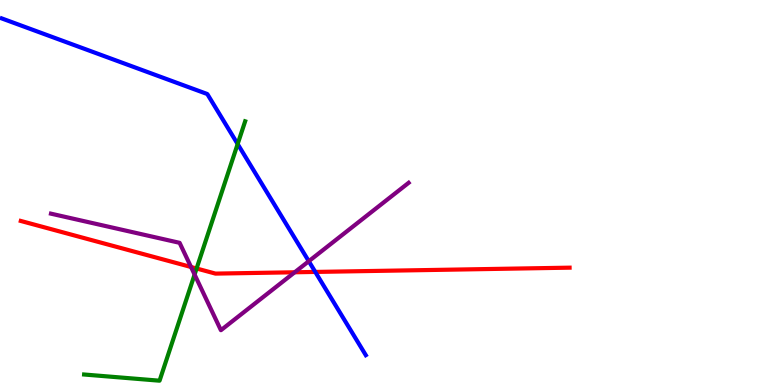[{'lines': ['blue', 'red'], 'intersections': [{'x': 4.07, 'y': 2.94}]}, {'lines': ['green', 'red'], 'intersections': [{'x': 2.54, 'y': 3.03}]}, {'lines': ['purple', 'red'], 'intersections': [{'x': 2.46, 'y': 3.07}, {'x': 3.8, 'y': 2.93}]}, {'lines': ['blue', 'green'], 'intersections': [{'x': 3.07, 'y': 6.26}]}, {'lines': ['blue', 'purple'], 'intersections': [{'x': 3.98, 'y': 3.22}]}, {'lines': ['green', 'purple'], 'intersections': [{'x': 2.51, 'y': 2.87}]}]